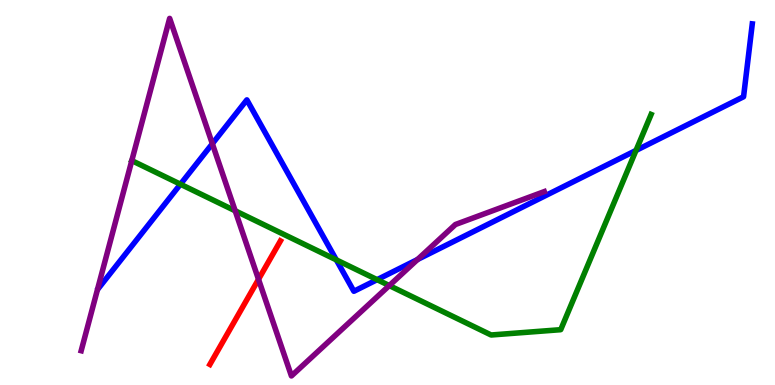[{'lines': ['blue', 'red'], 'intersections': []}, {'lines': ['green', 'red'], 'intersections': []}, {'lines': ['purple', 'red'], 'intersections': [{'x': 3.34, 'y': 2.75}]}, {'lines': ['blue', 'green'], 'intersections': [{'x': 2.33, 'y': 5.21}, {'x': 4.34, 'y': 3.25}, {'x': 4.87, 'y': 2.74}, {'x': 8.21, 'y': 6.09}]}, {'lines': ['blue', 'purple'], 'intersections': [{'x': 2.74, 'y': 6.27}, {'x': 5.39, 'y': 3.26}]}, {'lines': ['green', 'purple'], 'intersections': [{'x': 3.03, 'y': 4.53}, {'x': 5.02, 'y': 2.58}]}]